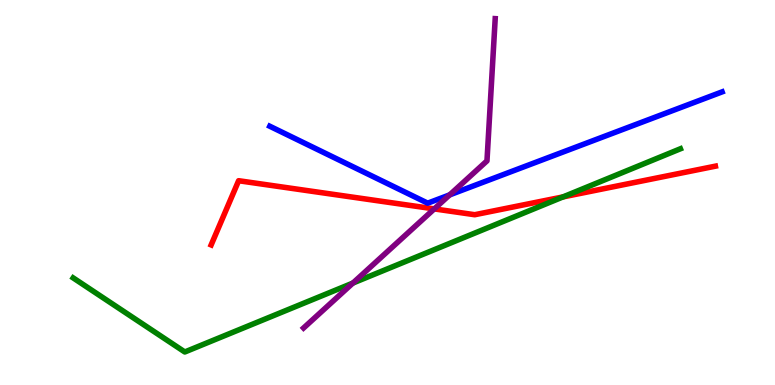[{'lines': ['blue', 'red'], 'intersections': []}, {'lines': ['green', 'red'], 'intersections': [{'x': 7.26, 'y': 4.89}]}, {'lines': ['purple', 'red'], 'intersections': [{'x': 5.6, 'y': 4.57}]}, {'lines': ['blue', 'green'], 'intersections': []}, {'lines': ['blue', 'purple'], 'intersections': [{'x': 5.8, 'y': 4.94}]}, {'lines': ['green', 'purple'], 'intersections': [{'x': 4.55, 'y': 2.65}]}]